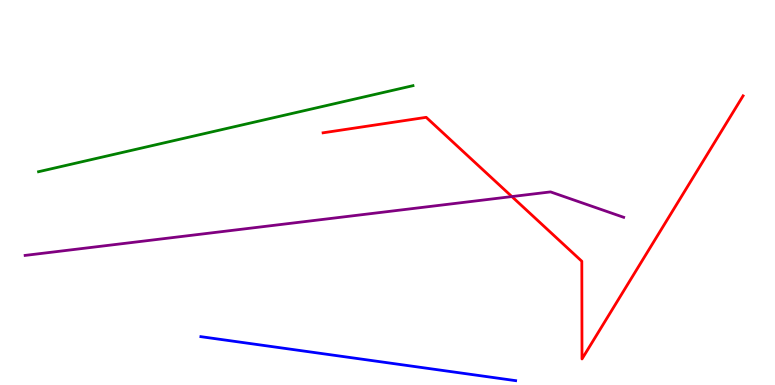[{'lines': ['blue', 'red'], 'intersections': []}, {'lines': ['green', 'red'], 'intersections': []}, {'lines': ['purple', 'red'], 'intersections': [{'x': 6.6, 'y': 4.89}]}, {'lines': ['blue', 'green'], 'intersections': []}, {'lines': ['blue', 'purple'], 'intersections': []}, {'lines': ['green', 'purple'], 'intersections': []}]